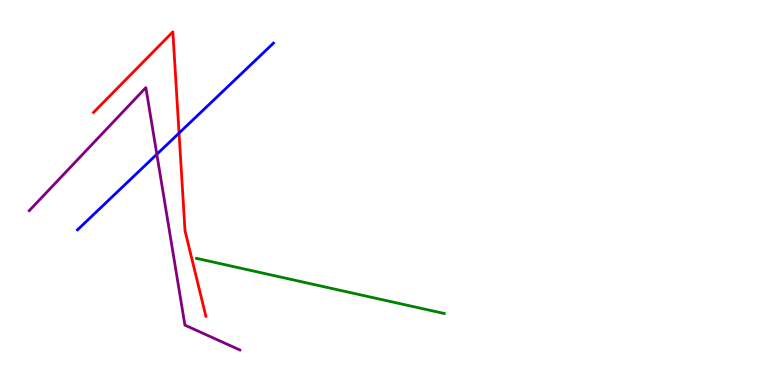[{'lines': ['blue', 'red'], 'intersections': [{'x': 2.31, 'y': 6.54}]}, {'lines': ['green', 'red'], 'intersections': []}, {'lines': ['purple', 'red'], 'intersections': []}, {'lines': ['blue', 'green'], 'intersections': []}, {'lines': ['blue', 'purple'], 'intersections': [{'x': 2.02, 'y': 5.99}]}, {'lines': ['green', 'purple'], 'intersections': []}]